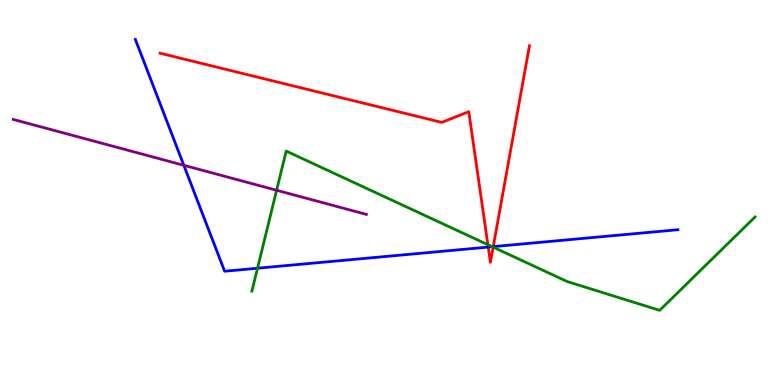[{'lines': ['blue', 'red'], 'intersections': [{'x': 6.3, 'y': 3.58}, {'x': 6.36, 'y': 3.59}]}, {'lines': ['green', 'red'], 'intersections': [{'x': 6.3, 'y': 3.64}, {'x': 6.36, 'y': 3.58}]}, {'lines': ['purple', 'red'], 'intersections': []}, {'lines': ['blue', 'green'], 'intersections': [{'x': 3.32, 'y': 3.03}, {'x': 6.35, 'y': 3.59}]}, {'lines': ['blue', 'purple'], 'intersections': [{'x': 2.37, 'y': 5.71}]}, {'lines': ['green', 'purple'], 'intersections': [{'x': 3.57, 'y': 5.06}]}]